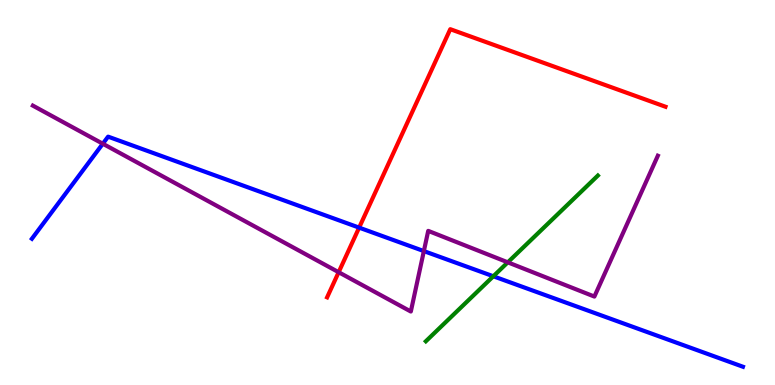[{'lines': ['blue', 'red'], 'intersections': [{'x': 4.63, 'y': 4.09}]}, {'lines': ['green', 'red'], 'intersections': []}, {'lines': ['purple', 'red'], 'intersections': [{'x': 4.37, 'y': 2.93}]}, {'lines': ['blue', 'green'], 'intersections': [{'x': 6.37, 'y': 2.82}]}, {'lines': ['blue', 'purple'], 'intersections': [{'x': 1.33, 'y': 6.27}, {'x': 5.47, 'y': 3.48}]}, {'lines': ['green', 'purple'], 'intersections': [{'x': 6.55, 'y': 3.19}]}]